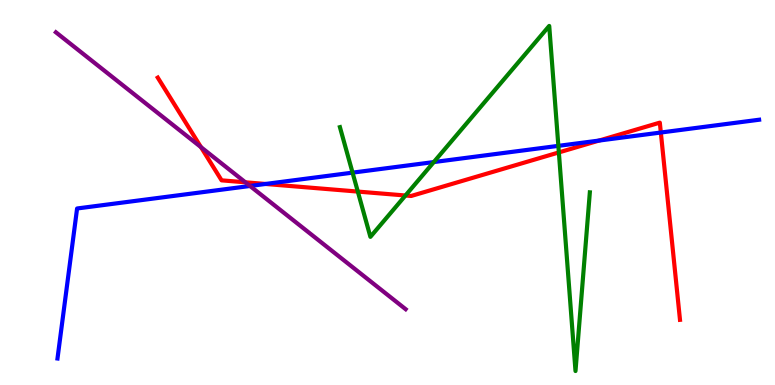[{'lines': ['blue', 'red'], 'intersections': [{'x': 3.43, 'y': 5.22}, {'x': 7.73, 'y': 6.35}, {'x': 8.53, 'y': 6.56}]}, {'lines': ['green', 'red'], 'intersections': [{'x': 4.62, 'y': 5.02}, {'x': 5.23, 'y': 4.92}, {'x': 7.21, 'y': 6.04}]}, {'lines': ['purple', 'red'], 'intersections': [{'x': 2.59, 'y': 6.18}, {'x': 3.17, 'y': 5.26}]}, {'lines': ['blue', 'green'], 'intersections': [{'x': 4.55, 'y': 5.52}, {'x': 5.6, 'y': 5.79}, {'x': 7.2, 'y': 6.21}]}, {'lines': ['blue', 'purple'], 'intersections': [{'x': 3.23, 'y': 5.17}]}, {'lines': ['green', 'purple'], 'intersections': []}]